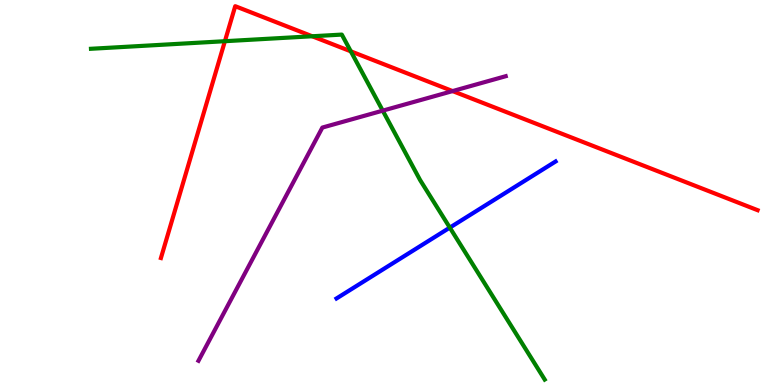[{'lines': ['blue', 'red'], 'intersections': []}, {'lines': ['green', 'red'], 'intersections': [{'x': 2.9, 'y': 8.93}, {'x': 4.03, 'y': 9.06}, {'x': 4.53, 'y': 8.67}]}, {'lines': ['purple', 'red'], 'intersections': [{'x': 5.84, 'y': 7.63}]}, {'lines': ['blue', 'green'], 'intersections': [{'x': 5.8, 'y': 4.09}]}, {'lines': ['blue', 'purple'], 'intersections': []}, {'lines': ['green', 'purple'], 'intersections': [{'x': 4.94, 'y': 7.13}]}]